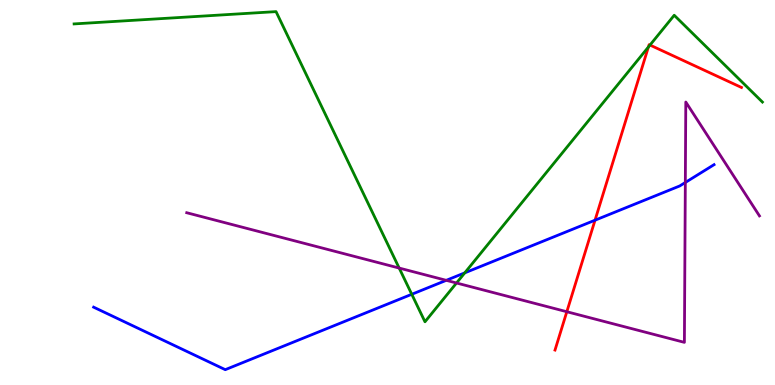[{'lines': ['blue', 'red'], 'intersections': [{'x': 7.68, 'y': 4.28}]}, {'lines': ['green', 'red'], 'intersections': [{'x': 8.37, 'y': 8.78}, {'x': 8.39, 'y': 8.83}]}, {'lines': ['purple', 'red'], 'intersections': [{'x': 7.31, 'y': 1.9}]}, {'lines': ['blue', 'green'], 'intersections': [{'x': 5.31, 'y': 2.36}, {'x': 6.0, 'y': 2.91}]}, {'lines': ['blue', 'purple'], 'intersections': [{'x': 5.76, 'y': 2.72}, {'x': 8.84, 'y': 5.26}]}, {'lines': ['green', 'purple'], 'intersections': [{'x': 5.15, 'y': 3.04}, {'x': 5.89, 'y': 2.65}]}]